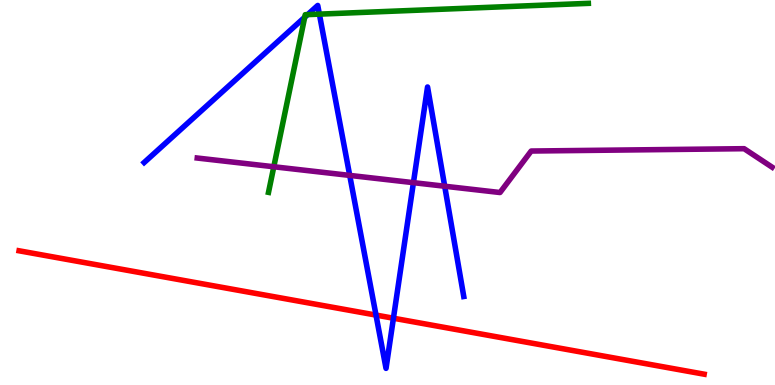[{'lines': ['blue', 'red'], 'intersections': [{'x': 4.85, 'y': 1.82}, {'x': 5.08, 'y': 1.73}]}, {'lines': ['green', 'red'], 'intersections': []}, {'lines': ['purple', 'red'], 'intersections': []}, {'lines': ['blue', 'green'], 'intersections': [{'x': 3.93, 'y': 9.55}, {'x': 3.97, 'y': 9.62}, {'x': 4.12, 'y': 9.63}]}, {'lines': ['blue', 'purple'], 'intersections': [{'x': 4.51, 'y': 5.44}, {'x': 5.33, 'y': 5.26}, {'x': 5.74, 'y': 5.16}]}, {'lines': ['green', 'purple'], 'intersections': [{'x': 3.53, 'y': 5.67}]}]